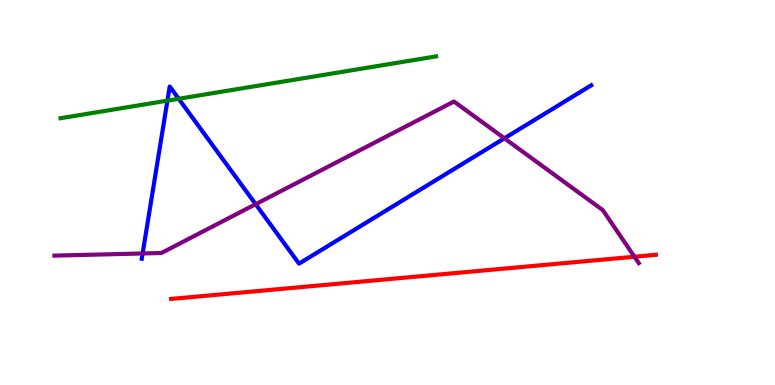[{'lines': ['blue', 'red'], 'intersections': []}, {'lines': ['green', 'red'], 'intersections': []}, {'lines': ['purple', 'red'], 'intersections': [{'x': 8.19, 'y': 3.33}]}, {'lines': ['blue', 'green'], 'intersections': [{'x': 2.16, 'y': 7.39}, {'x': 2.31, 'y': 7.43}]}, {'lines': ['blue', 'purple'], 'intersections': [{'x': 1.84, 'y': 3.42}, {'x': 3.3, 'y': 4.7}, {'x': 6.51, 'y': 6.41}]}, {'lines': ['green', 'purple'], 'intersections': []}]